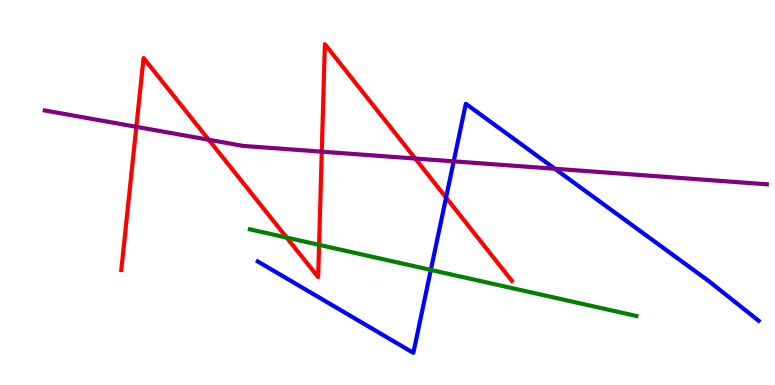[{'lines': ['blue', 'red'], 'intersections': [{'x': 5.76, 'y': 4.87}]}, {'lines': ['green', 'red'], 'intersections': [{'x': 3.7, 'y': 3.83}, {'x': 4.12, 'y': 3.64}]}, {'lines': ['purple', 'red'], 'intersections': [{'x': 1.76, 'y': 6.71}, {'x': 2.69, 'y': 6.37}, {'x': 4.15, 'y': 6.06}, {'x': 5.36, 'y': 5.88}]}, {'lines': ['blue', 'green'], 'intersections': [{'x': 5.56, 'y': 2.99}]}, {'lines': ['blue', 'purple'], 'intersections': [{'x': 5.85, 'y': 5.81}, {'x': 7.16, 'y': 5.62}]}, {'lines': ['green', 'purple'], 'intersections': []}]